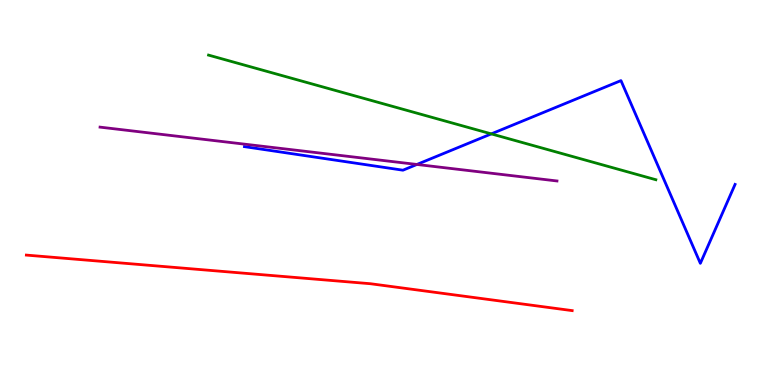[{'lines': ['blue', 'red'], 'intersections': []}, {'lines': ['green', 'red'], 'intersections': []}, {'lines': ['purple', 'red'], 'intersections': []}, {'lines': ['blue', 'green'], 'intersections': [{'x': 6.34, 'y': 6.52}]}, {'lines': ['blue', 'purple'], 'intersections': [{'x': 5.38, 'y': 5.73}]}, {'lines': ['green', 'purple'], 'intersections': []}]